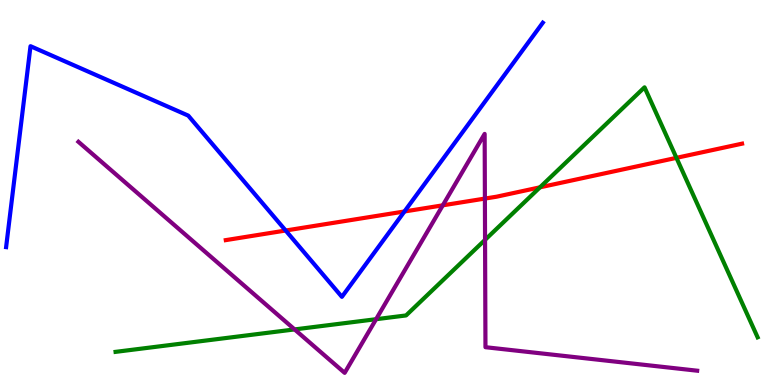[{'lines': ['blue', 'red'], 'intersections': [{'x': 3.69, 'y': 4.01}, {'x': 5.22, 'y': 4.51}]}, {'lines': ['green', 'red'], 'intersections': [{'x': 6.97, 'y': 5.13}, {'x': 8.73, 'y': 5.9}]}, {'lines': ['purple', 'red'], 'intersections': [{'x': 5.71, 'y': 4.67}, {'x': 6.26, 'y': 4.84}]}, {'lines': ['blue', 'green'], 'intersections': []}, {'lines': ['blue', 'purple'], 'intersections': []}, {'lines': ['green', 'purple'], 'intersections': [{'x': 3.8, 'y': 1.44}, {'x': 4.85, 'y': 1.71}, {'x': 6.26, 'y': 3.77}]}]